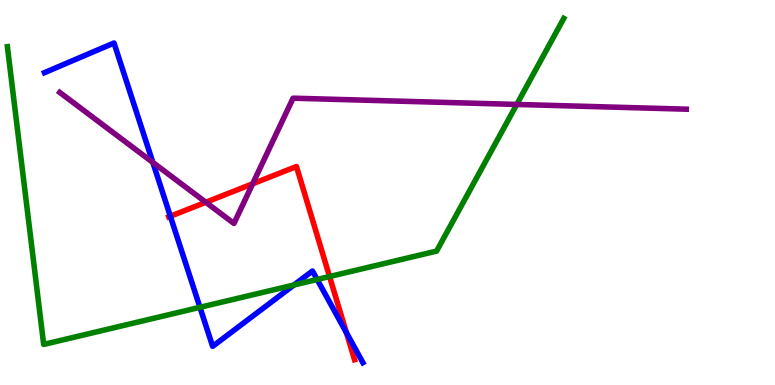[{'lines': ['blue', 'red'], 'intersections': [{'x': 2.2, 'y': 4.38}, {'x': 4.47, 'y': 1.36}]}, {'lines': ['green', 'red'], 'intersections': [{'x': 4.25, 'y': 2.82}]}, {'lines': ['purple', 'red'], 'intersections': [{'x': 2.66, 'y': 4.75}, {'x': 3.26, 'y': 5.23}]}, {'lines': ['blue', 'green'], 'intersections': [{'x': 2.58, 'y': 2.02}, {'x': 3.79, 'y': 2.6}, {'x': 4.09, 'y': 2.74}]}, {'lines': ['blue', 'purple'], 'intersections': [{'x': 1.97, 'y': 5.78}]}, {'lines': ['green', 'purple'], 'intersections': [{'x': 6.67, 'y': 7.29}]}]